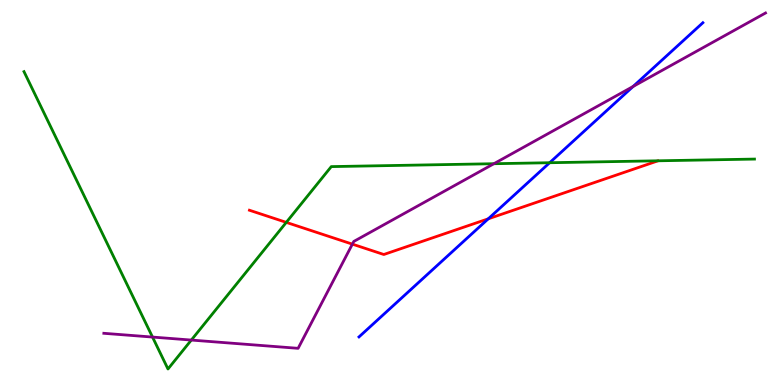[{'lines': ['blue', 'red'], 'intersections': [{'x': 6.3, 'y': 4.32}]}, {'lines': ['green', 'red'], 'intersections': [{'x': 3.69, 'y': 4.22}]}, {'lines': ['purple', 'red'], 'intersections': [{'x': 4.55, 'y': 3.66}]}, {'lines': ['blue', 'green'], 'intersections': [{'x': 7.09, 'y': 5.77}]}, {'lines': ['blue', 'purple'], 'intersections': [{'x': 8.17, 'y': 7.75}]}, {'lines': ['green', 'purple'], 'intersections': [{'x': 1.97, 'y': 1.25}, {'x': 2.47, 'y': 1.17}, {'x': 6.37, 'y': 5.75}]}]